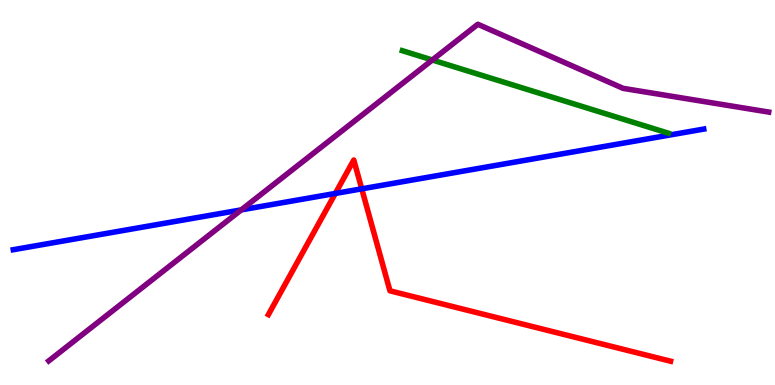[{'lines': ['blue', 'red'], 'intersections': [{'x': 4.33, 'y': 4.98}, {'x': 4.67, 'y': 5.1}]}, {'lines': ['green', 'red'], 'intersections': []}, {'lines': ['purple', 'red'], 'intersections': []}, {'lines': ['blue', 'green'], 'intersections': []}, {'lines': ['blue', 'purple'], 'intersections': [{'x': 3.11, 'y': 4.55}]}, {'lines': ['green', 'purple'], 'intersections': [{'x': 5.58, 'y': 8.44}]}]